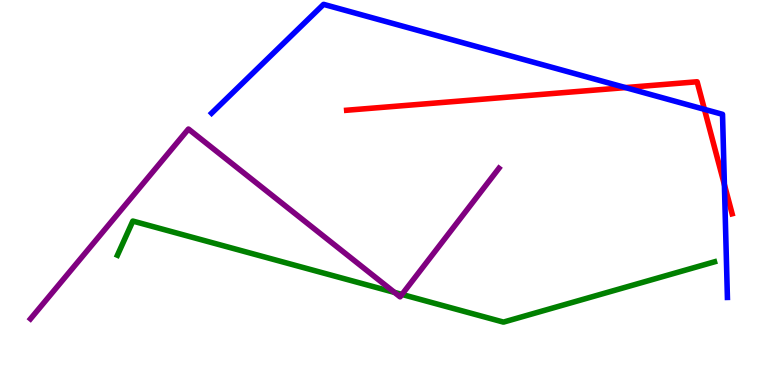[{'lines': ['blue', 'red'], 'intersections': [{'x': 8.07, 'y': 7.72}, {'x': 9.09, 'y': 7.16}, {'x': 9.35, 'y': 5.2}]}, {'lines': ['green', 'red'], 'intersections': []}, {'lines': ['purple', 'red'], 'intersections': []}, {'lines': ['blue', 'green'], 'intersections': []}, {'lines': ['blue', 'purple'], 'intersections': []}, {'lines': ['green', 'purple'], 'intersections': [{'x': 5.09, 'y': 2.41}, {'x': 5.19, 'y': 2.35}]}]